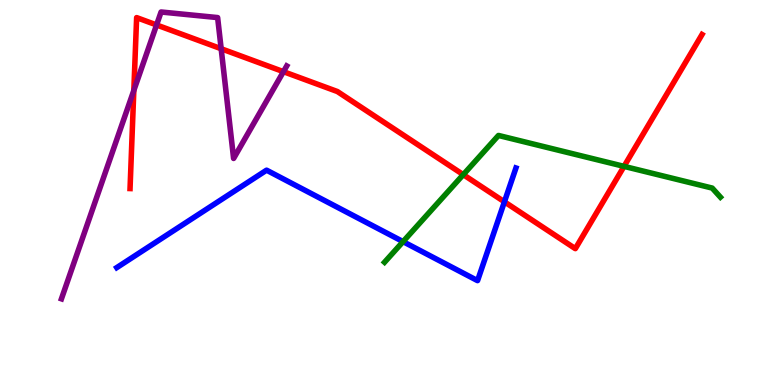[{'lines': ['blue', 'red'], 'intersections': [{'x': 6.51, 'y': 4.76}]}, {'lines': ['green', 'red'], 'intersections': [{'x': 5.98, 'y': 5.46}, {'x': 8.05, 'y': 5.68}]}, {'lines': ['purple', 'red'], 'intersections': [{'x': 1.73, 'y': 7.65}, {'x': 2.02, 'y': 9.35}, {'x': 2.85, 'y': 8.73}, {'x': 3.66, 'y': 8.14}]}, {'lines': ['blue', 'green'], 'intersections': [{'x': 5.2, 'y': 3.72}]}, {'lines': ['blue', 'purple'], 'intersections': []}, {'lines': ['green', 'purple'], 'intersections': []}]